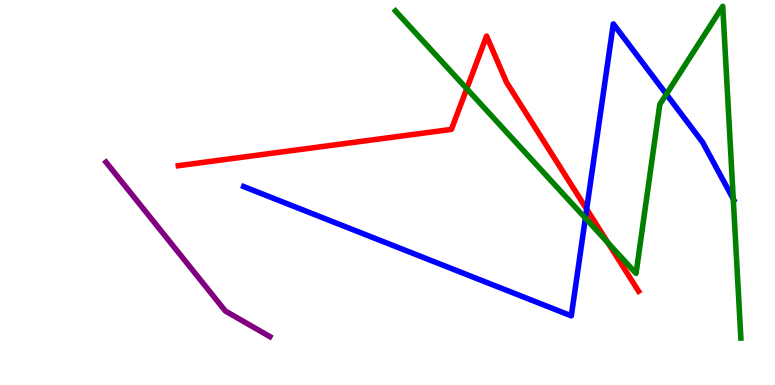[{'lines': ['blue', 'red'], 'intersections': [{'x': 7.57, 'y': 4.57}]}, {'lines': ['green', 'red'], 'intersections': [{'x': 6.02, 'y': 7.7}, {'x': 7.84, 'y': 3.69}]}, {'lines': ['purple', 'red'], 'intersections': []}, {'lines': ['blue', 'green'], 'intersections': [{'x': 7.55, 'y': 4.33}, {'x': 8.6, 'y': 7.55}, {'x': 9.46, 'y': 4.83}]}, {'lines': ['blue', 'purple'], 'intersections': []}, {'lines': ['green', 'purple'], 'intersections': []}]